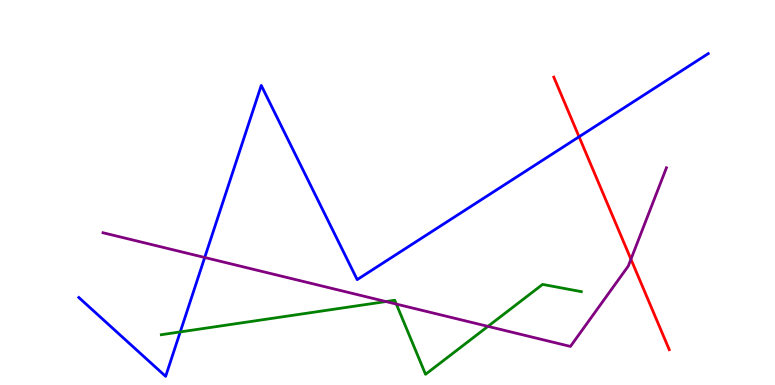[{'lines': ['blue', 'red'], 'intersections': [{'x': 7.47, 'y': 6.45}]}, {'lines': ['green', 'red'], 'intersections': []}, {'lines': ['purple', 'red'], 'intersections': [{'x': 8.14, 'y': 3.27}]}, {'lines': ['blue', 'green'], 'intersections': [{'x': 2.33, 'y': 1.38}]}, {'lines': ['blue', 'purple'], 'intersections': [{'x': 2.64, 'y': 3.31}]}, {'lines': ['green', 'purple'], 'intersections': [{'x': 4.98, 'y': 2.17}, {'x': 5.11, 'y': 2.1}, {'x': 6.3, 'y': 1.52}]}]